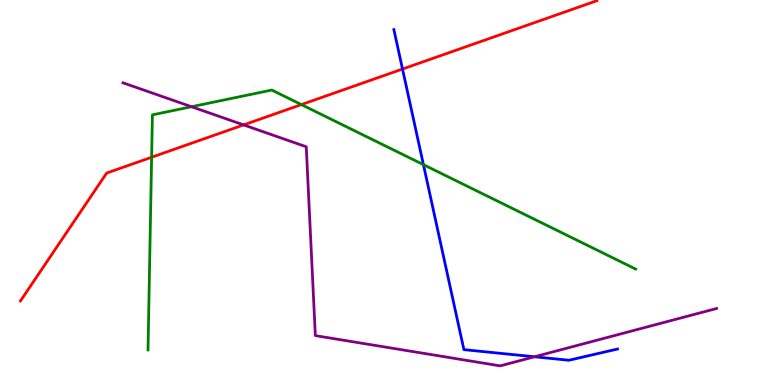[{'lines': ['blue', 'red'], 'intersections': [{'x': 5.19, 'y': 8.21}]}, {'lines': ['green', 'red'], 'intersections': [{'x': 1.96, 'y': 5.92}, {'x': 3.89, 'y': 7.28}]}, {'lines': ['purple', 'red'], 'intersections': [{'x': 3.14, 'y': 6.76}]}, {'lines': ['blue', 'green'], 'intersections': [{'x': 5.46, 'y': 5.72}]}, {'lines': ['blue', 'purple'], 'intersections': [{'x': 6.9, 'y': 0.733}]}, {'lines': ['green', 'purple'], 'intersections': [{'x': 2.47, 'y': 7.23}]}]